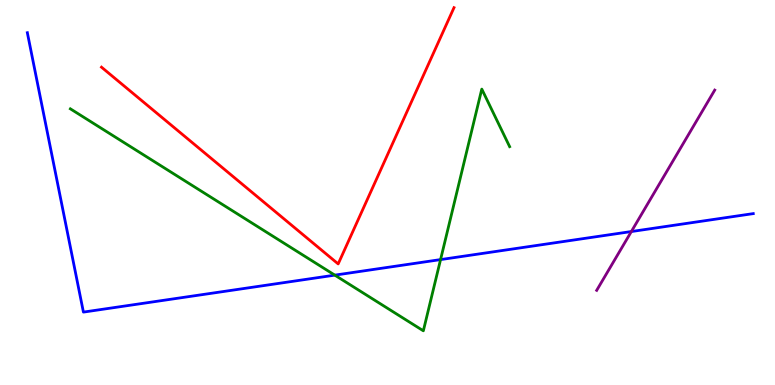[{'lines': ['blue', 'red'], 'intersections': []}, {'lines': ['green', 'red'], 'intersections': []}, {'lines': ['purple', 'red'], 'intersections': []}, {'lines': ['blue', 'green'], 'intersections': [{'x': 4.32, 'y': 2.85}, {'x': 5.68, 'y': 3.26}]}, {'lines': ['blue', 'purple'], 'intersections': [{'x': 8.15, 'y': 3.99}]}, {'lines': ['green', 'purple'], 'intersections': []}]